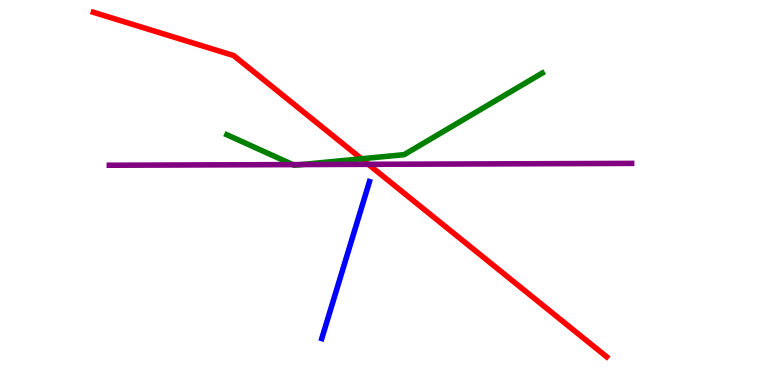[{'lines': ['blue', 'red'], 'intersections': []}, {'lines': ['green', 'red'], 'intersections': [{'x': 4.66, 'y': 5.88}]}, {'lines': ['purple', 'red'], 'intersections': [{'x': 4.75, 'y': 5.73}]}, {'lines': ['blue', 'green'], 'intersections': []}, {'lines': ['blue', 'purple'], 'intersections': []}, {'lines': ['green', 'purple'], 'intersections': [{'x': 3.78, 'y': 5.72}, {'x': 3.89, 'y': 5.73}]}]